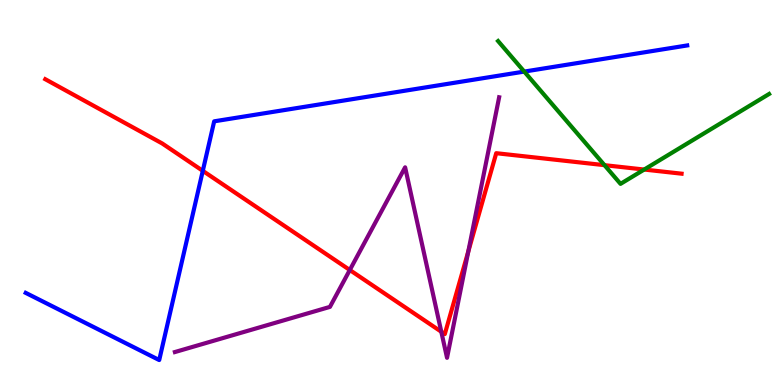[{'lines': ['blue', 'red'], 'intersections': [{'x': 2.62, 'y': 5.56}]}, {'lines': ['green', 'red'], 'intersections': [{'x': 7.8, 'y': 5.71}, {'x': 8.31, 'y': 5.6}]}, {'lines': ['purple', 'red'], 'intersections': [{'x': 4.51, 'y': 2.99}, {'x': 5.69, 'y': 1.38}, {'x': 6.04, 'y': 3.47}]}, {'lines': ['blue', 'green'], 'intersections': [{'x': 6.76, 'y': 8.14}]}, {'lines': ['blue', 'purple'], 'intersections': []}, {'lines': ['green', 'purple'], 'intersections': []}]